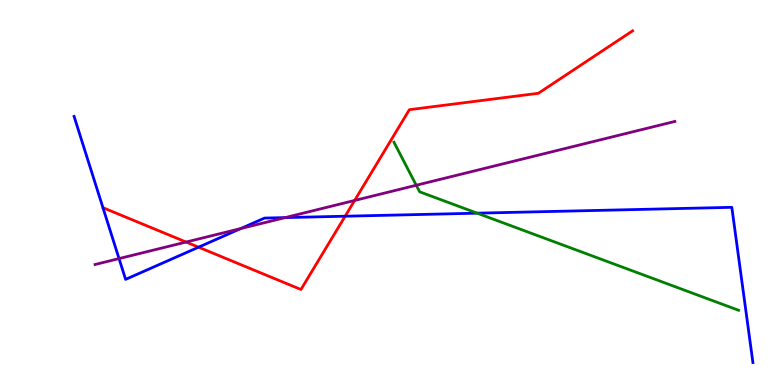[{'lines': ['blue', 'red'], 'intersections': [{'x': 2.56, 'y': 3.58}, {'x': 4.45, 'y': 4.38}]}, {'lines': ['green', 'red'], 'intersections': []}, {'lines': ['purple', 'red'], 'intersections': [{'x': 2.4, 'y': 3.71}, {'x': 4.58, 'y': 4.79}]}, {'lines': ['blue', 'green'], 'intersections': [{'x': 6.16, 'y': 4.46}]}, {'lines': ['blue', 'purple'], 'intersections': [{'x': 1.54, 'y': 3.28}, {'x': 3.11, 'y': 4.06}, {'x': 3.68, 'y': 4.35}]}, {'lines': ['green', 'purple'], 'intersections': [{'x': 5.37, 'y': 5.19}]}]